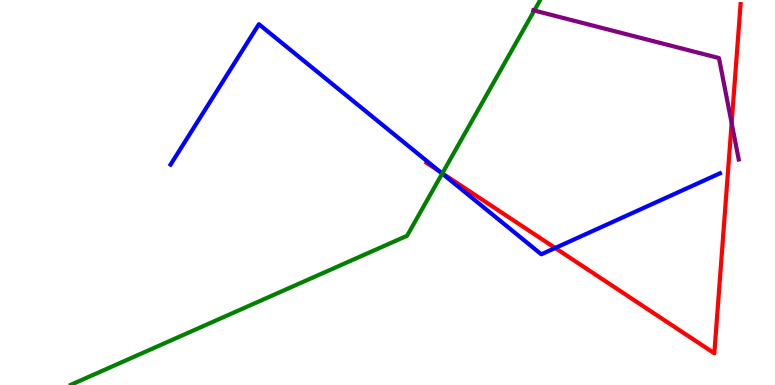[{'lines': ['blue', 'red'], 'intersections': [{'x': 5.68, 'y': 5.54}, {'x': 7.16, 'y': 3.56}]}, {'lines': ['green', 'red'], 'intersections': [{'x': 5.71, 'y': 5.5}]}, {'lines': ['purple', 'red'], 'intersections': [{'x': 9.44, 'y': 6.8}]}, {'lines': ['blue', 'green'], 'intersections': [{'x': 5.71, 'y': 5.49}]}, {'lines': ['blue', 'purple'], 'intersections': []}, {'lines': ['green', 'purple'], 'intersections': [{'x': 6.89, 'y': 9.73}]}]